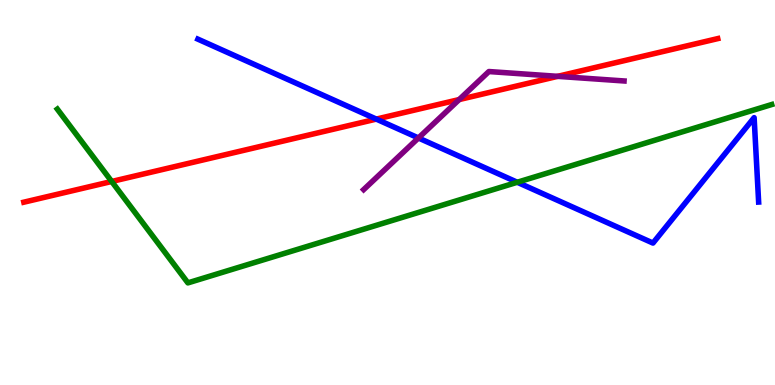[{'lines': ['blue', 'red'], 'intersections': [{'x': 4.86, 'y': 6.91}]}, {'lines': ['green', 'red'], 'intersections': [{'x': 1.44, 'y': 5.29}]}, {'lines': ['purple', 'red'], 'intersections': [{'x': 5.92, 'y': 7.41}, {'x': 7.2, 'y': 8.02}]}, {'lines': ['blue', 'green'], 'intersections': [{'x': 6.67, 'y': 5.27}]}, {'lines': ['blue', 'purple'], 'intersections': [{'x': 5.4, 'y': 6.42}]}, {'lines': ['green', 'purple'], 'intersections': []}]